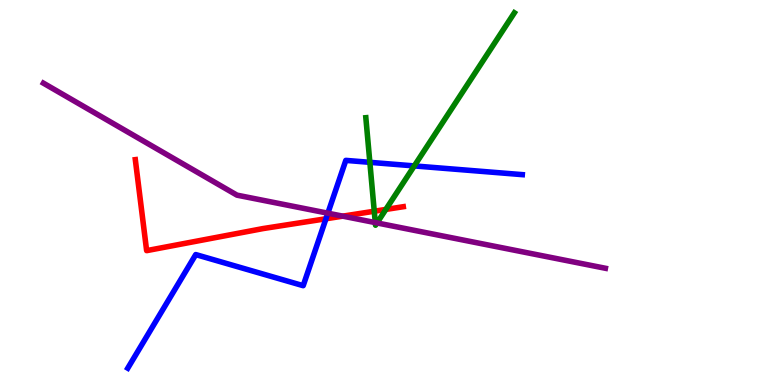[{'lines': ['blue', 'red'], 'intersections': [{'x': 4.21, 'y': 4.32}]}, {'lines': ['green', 'red'], 'intersections': [{'x': 4.83, 'y': 4.51}, {'x': 4.98, 'y': 4.56}]}, {'lines': ['purple', 'red'], 'intersections': [{'x': 4.42, 'y': 4.39}]}, {'lines': ['blue', 'green'], 'intersections': [{'x': 4.77, 'y': 5.78}, {'x': 5.35, 'y': 5.69}]}, {'lines': ['blue', 'purple'], 'intersections': [{'x': 4.23, 'y': 4.46}]}, {'lines': ['green', 'purple'], 'intersections': [{'x': 4.84, 'y': 4.22}, {'x': 4.86, 'y': 4.21}]}]